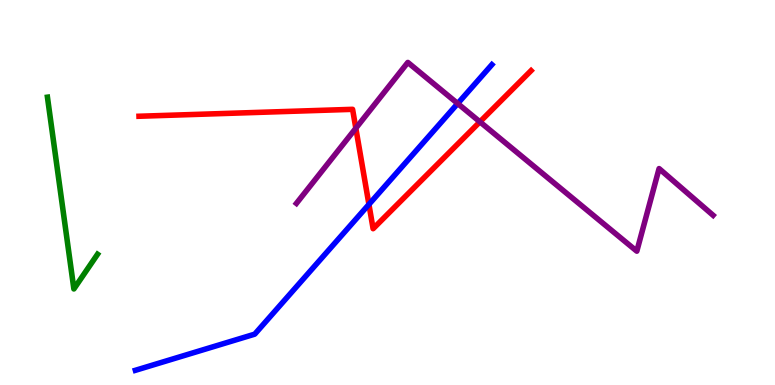[{'lines': ['blue', 'red'], 'intersections': [{'x': 4.76, 'y': 4.69}]}, {'lines': ['green', 'red'], 'intersections': []}, {'lines': ['purple', 'red'], 'intersections': [{'x': 4.59, 'y': 6.67}, {'x': 6.19, 'y': 6.84}]}, {'lines': ['blue', 'green'], 'intersections': []}, {'lines': ['blue', 'purple'], 'intersections': [{'x': 5.91, 'y': 7.31}]}, {'lines': ['green', 'purple'], 'intersections': []}]